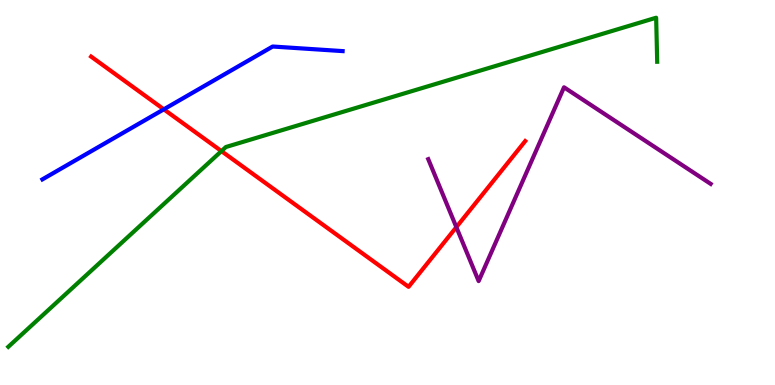[{'lines': ['blue', 'red'], 'intersections': [{'x': 2.11, 'y': 7.16}]}, {'lines': ['green', 'red'], 'intersections': [{'x': 2.86, 'y': 6.08}]}, {'lines': ['purple', 'red'], 'intersections': [{'x': 5.89, 'y': 4.1}]}, {'lines': ['blue', 'green'], 'intersections': []}, {'lines': ['blue', 'purple'], 'intersections': []}, {'lines': ['green', 'purple'], 'intersections': []}]